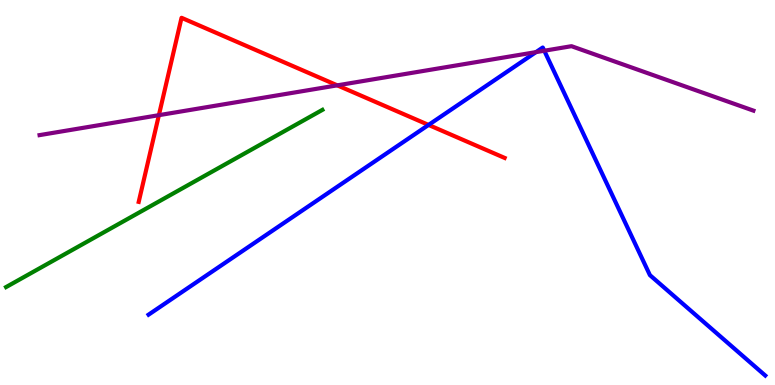[{'lines': ['blue', 'red'], 'intersections': [{'x': 5.53, 'y': 6.76}]}, {'lines': ['green', 'red'], 'intersections': []}, {'lines': ['purple', 'red'], 'intersections': [{'x': 2.05, 'y': 7.01}, {'x': 4.35, 'y': 7.78}]}, {'lines': ['blue', 'green'], 'intersections': []}, {'lines': ['blue', 'purple'], 'intersections': [{'x': 6.92, 'y': 8.65}, {'x': 7.02, 'y': 8.68}]}, {'lines': ['green', 'purple'], 'intersections': []}]